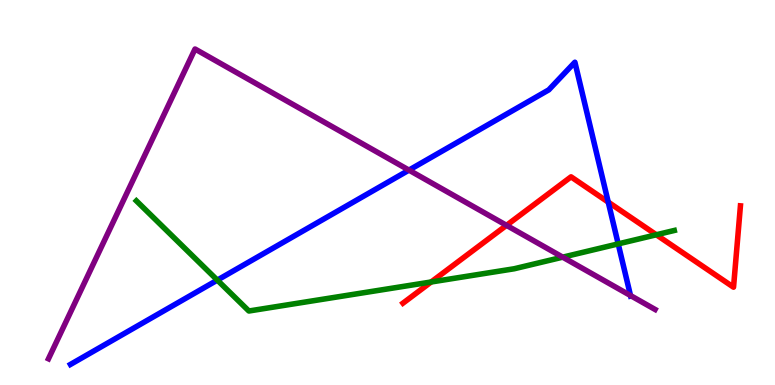[{'lines': ['blue', 'red'], 'intersections': [{'x': 7.85, 'y': 4.75}]}, {'lines': ['green', 'red'], 'intersections': [{'x': 5.56, 'y': 2.68}, {'x': 8.47, 'y': 3.9}]}, {'lines': ['purple', 'red'], 'intersections': [{'x': 6.54, 'y': 4.15}]}, {'lines': ['blue', 'green'], 'intersections': [{'x': 2.8, 'y': 2.72}, {'x': 7.98, 'y': 3.67}]}, {'lines': ['blue', 'purple'], 'intersections': [{'x': 5.28, 'y': 5.58}, {'x': 8.14, 'y': 2.32}]}, {'lines': ['green', 'purple'], 'intersections': [{'x': 7.26, 'y': 3.32}]}]